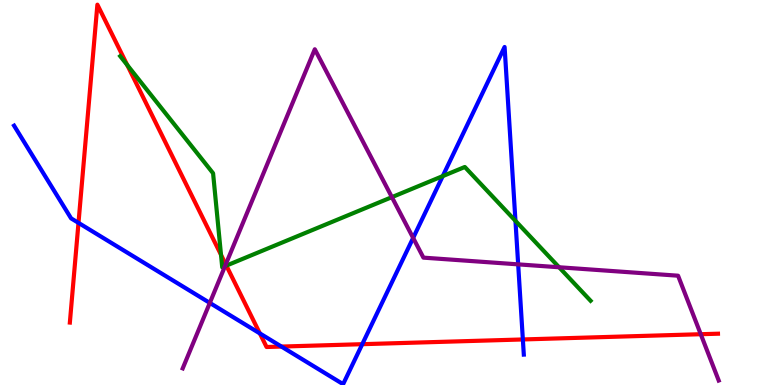[{'lines': ['blue', 'red'], 'intersections': [{'x': 1.01, 'y': 4.21}, {'x': 3.35, 'y': 1.34}, {'x': 3.63, 'y': 0.998}, {'x': 4.67, 'y': 1.06}, {'x': 6.75, 'y': 1.18}]}, {'lines': ['green', 'red'], 'intersections': [{'x': 1.64, 'y': 8.31}, {'x': 2.85, 'y': 3.38}, {'x': 2.92, 'y': 3.1}]}, {'lines': ['purple', 'red'], 'intersections': [{'x': 2.91, 'y': 3.13}, {'x': 9.04, 'y': 1.32}]}, {'lines': ['blue', 'green'], 'intersections': [{'x': 5.71, 'y': 5.43}, {'x': 6.65, 'y': 4.26}]}, {'lines': ['blue', 'purple'], 'intersections': [{'x': 2.71, 'y': 2.13}, {'x': 5.33, 'y': 3.82}, {'x': 6.69, 'y': 3.13}]}, {'lines': ['green', 'purple'], 'intersections': [{'x': 2.9, 'y': 3.09}, {'x': 5.06, 'y': 4.88}, {'x': 7.21, 'y': 3.06}]}]